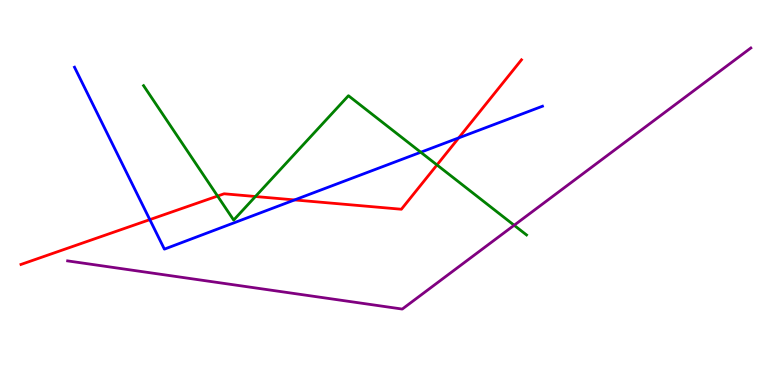[{'lines': ['blue', 'red'], 'intersections': [{'x': 1.93, 'y': 4.3}, {'x': 3.8, 'y': 4.81}, {'x': 5.92, 'y': 6.42}]}, {'lines': ['green', 'red'], 'intersections': [{'x': 2.81, 'y': 4.91}, {'x': 3.3, 'y': 4.9}, {'x': 5.64, 'y': 5.72}]}, {'lines': ['purple', 'red'], 'intersections': []}, {'lines': ['blue', 'green'], 'intersections': [{'x': 5.43, 'y': 6.05}]}, {'lines': ['blue', 'purple'], 'intersections': []}, {'lines': ['green', 'purple'], 'intersections': [{'x': 6.63, 'y': 4.15}]}]